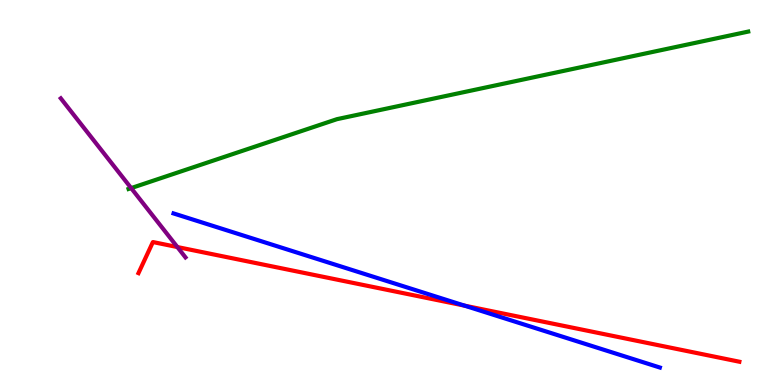[{'lines': ['blue', 'red'], 'intersections': [{'x': 6.0, 'y': 2.06}]}, {'lines': ['green', 'red'], 'intersections': []}, {'lines': ['purple', 'red'], 'intersections': [{'x': 2.29, 'y': 3.58}]}, {'lines': ['blue', 'green'], 'intersections': []}, {'lines': ['blue', 'purple'], 'intersections': []}, {'lines': ['green', 'purple'], 'intersections': [{'x': 1.69, 'y': 5.11}]}]